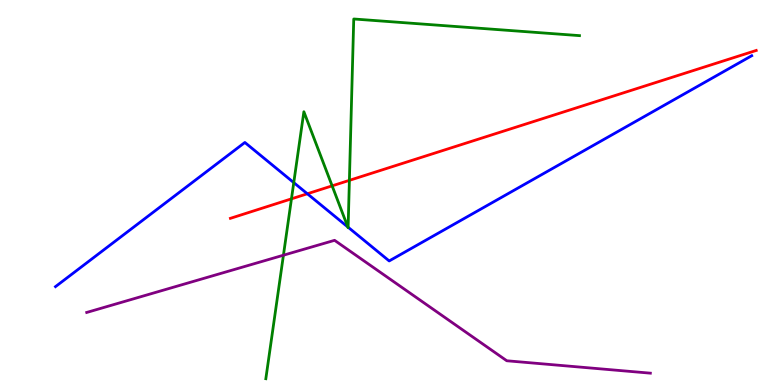[{'lines': ['blue', 'red'], 'intersections': [{'x': 3.97, 'y': 4.97}]}, {'lines': ['green', 'red'], 'intersections': [{'x': 3.76, 'y': 4.84}, {'x': 4.29, 'y': 5.17}, {'x': 4.51, 'y': 5.32}]}, {'lines': ['purple', 'red'], 'intersections': []}, {'lines': ['blue', 'green'], 'intersections': [{'x': 3.79, 'y': 5.26}, {'x': 4.49, 'y': 4.1}, {'x': 4.49, 'y': 4.1}]}, {'lines': ['blue', 'purple'], 'intersections': []}, {'lines': ['green', 'purple'], 'intersections': [{'x': 3.66, 'y': 3.37}]}]